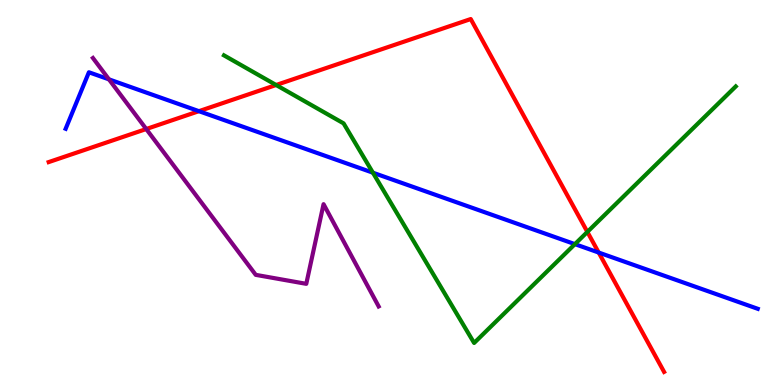[{'lines': ['blue', 'red'], 'intersections': [{'x': 2.57, 'y': 7.11}, {'x': 7.72, 'y': 3.44}]}, {'lines': ['green', 'red'], 'intersections': [{'x': 3.56, 'y': 7.79}, {'x': 7.58, 'y': 3.98}]}, {'lines': ['purple', 'red'], 'intersections': [{'x': 1.89, 'y': 6.65}]}, {'lines': ['blue', 'green'], 'intersections': [{'x': 4.81, 'y': 5.51}, {'x': 7.42, 'y': 3.66}]}, {'lines': ['blue', 'purple'], 'intersections': [{'x': 1.41, 'y': 7.94}]}, {'lines': ['green', 'purple'], 'intersections': []}]